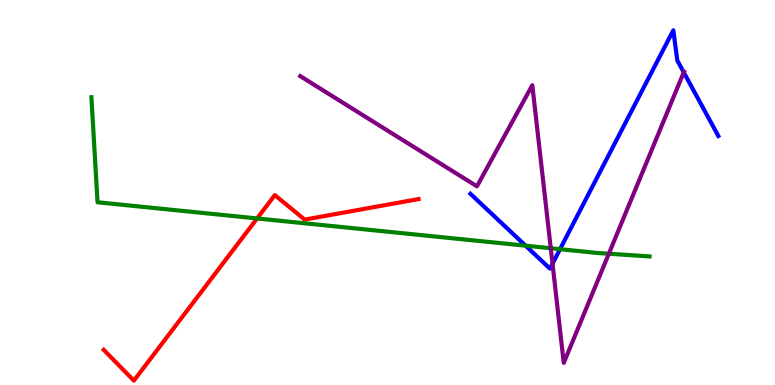[{'lines': ['blue', 'red'], 'intersections': []}, {'lines': ['green', 'red'], 'intersections': [{'x': 3.32, 'y': 4.33}]}, {'lines': ['purple', 'red'], 'intersections': []}, {'lines': ['blue', 'green'], 'intersections': [{'x': 6.78, 'y': 3.62}, {'x': 7.23, 'y': 3.53}]}, {'lines': ['blue', 'purple'], 'intersections': [{'x': 7.13, 'y': 3.15}, {'x': 8.82, 'y': 8.12}]}, {'lines': ['green', 'purple'], 'intersections': [{'x': 7.11, 'y': 3.55}, {'x': 7.86, 'y': 3.41}]}]